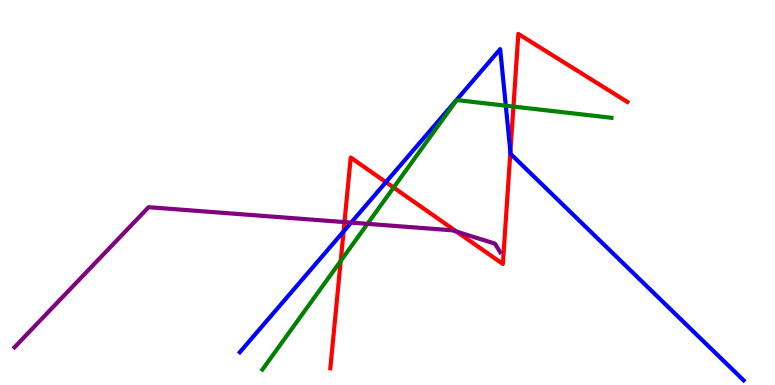[{'lines': ['blue', 'red'], 'intersections': [{'x': 4.43, 'y': 3.99}, {'x': 4.98, 'y': 5.27}, {'x': 6.59, 'y': 6.05}]}, {'lines': ['green', 'red'], 'intersections': [{'x': 4.4, 'y': 3.22}, {'x': 5.08, 'y': 5.13}, {'x': 6.63, 'y': 7.23}]}, {'lines': ['purple', 'red'], 'intersections': [{'x': 4.44, 'y': 4.23}, {'x': 5.89, 'y': 3.98}]}, {'lines': ['blue', 'green'], 'intersections': [{'x': 6.53, 'y': 7.25}]}, {'lines': ['blue', 'purple'], 'intersections': [{'x': 4.53, 'y': 4.22}]}, {'lines': ['green', 'purple'], 'intersections': [{'x': 4.74, 'y': 4.19}]}]